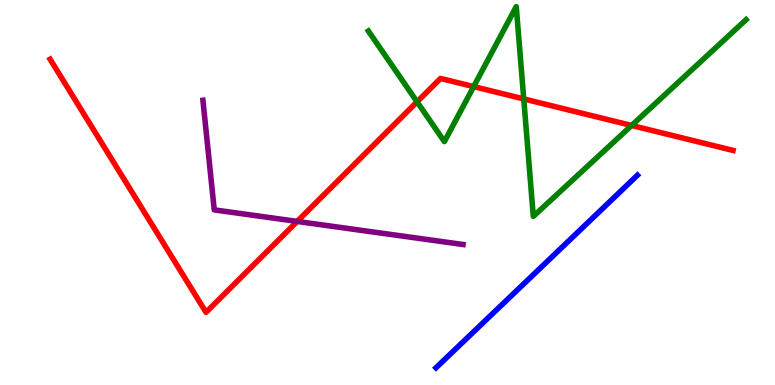[{'lines': ['blue', 'red'], 'intersections': []}, {'lines': ['green', 'red'], 'intersections': [{'x': 5.38, 'y': 7.36}, {'x': 6.11, 'y': 7.75}, {'x': 6.76, 'y': 7.43}, {'x': 8.15, 'y': 6.74}]}, {'lines': ['purple', 'red'], 'intersections': [{'x': 3.83, 'y': 4.25}]}, {'lines': ['blue', 'green'], 'intersections': []}, {'lines': ['blue', 'purple'], 'intersections': []}, {'lines': ['green', 'purple'], 'intersections': []}]